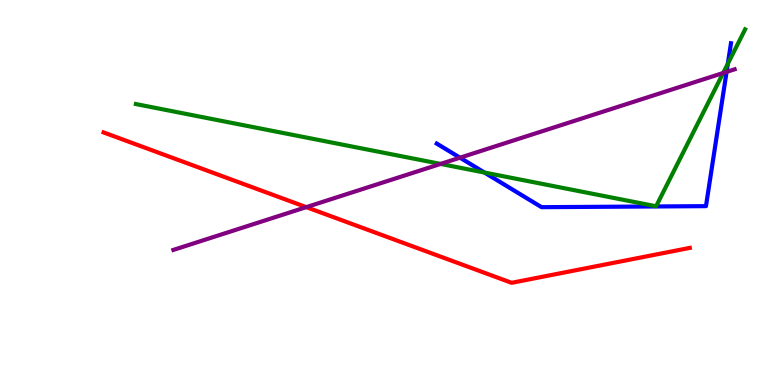[{'lines': ['blue', 'red'], 'intersections': []}, {'lines': ['green', 'red'], 'intersections': []}, {'lines': ['purple', 'red'], 'intersections': [{'x': 3.95, 'y': 4.62}]}, {'lines': ['blue', 'green'], 'intersections': [{'x': 6.25, 'y': 5.52}, {'x': 9.39, 'y': 8.34}]}, {'lines': ['blue', 'purple'], 'intersections': [{'x': 5.94, 'y': 5.9}, {'x': 9.38, 'y': 8.13}]}, {'lines': ['green', 'purple'], 'intersections': [{'x': 5.69, 'y': 5.74}, {'x': 9.33, 'y': 8.1}]}]